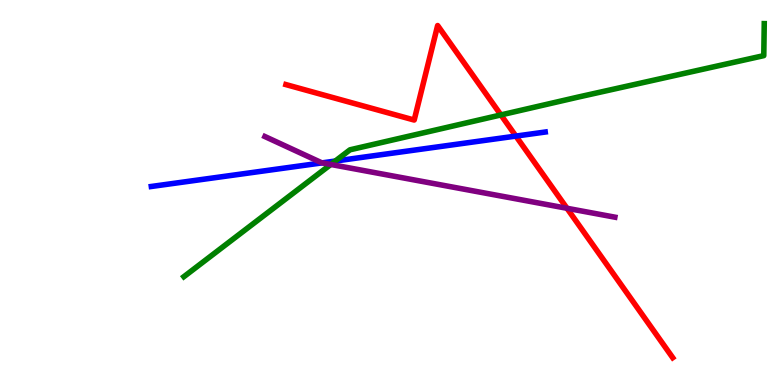[{'lines': ['blue', 'red'], 'intersections': [{'x': 6.66, 'y': 6.47}]}, {'lines': ['green', 'red'], 'intersections': [{'x': 6.46, 'y': 7.01}]}, {'lines': ['purple', 'red'], 'intersections': [{'x': 7.32, 'y': 4.59}]}, {'lines': ['blue', 'green'], 'intersections': [{'x': 4.33, 'y': 5.82}]}, {'lines': ['blue', 'purple'], 'intersections': [{'x': 4.16, 'y': 5.77}]}, {'lines': ['green', 'purple'], 'intersections': [{'x': 4.27, 'y': 5.73}]}]